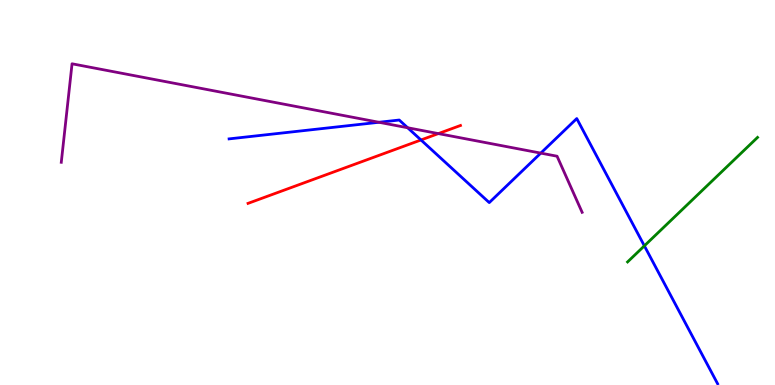[{'lines': ['blue', 'red'], 'intersections': [{'x': 5.43, 'y': 6.36}]}, {'lines': ['green', 'red'], 'intersections': []}, {'lines': ['purple', 'red'], 'intersections': [{'x': 5.66, 'y': 6.53}]}, {'lines': ['blue', 'green'], 'intersections': [{'x': 8.31, 'y': 3.61}]}, {'lines': ['blue', 'purple'], 'intersections': [{'x': 4.89, 'y': 6.82}, {'x': 5.26, 'y': 6.68}, {'x': 6.98, 'y': 6.02}]}, {'lines': ['green', 'purple'], 'intersections': []}]